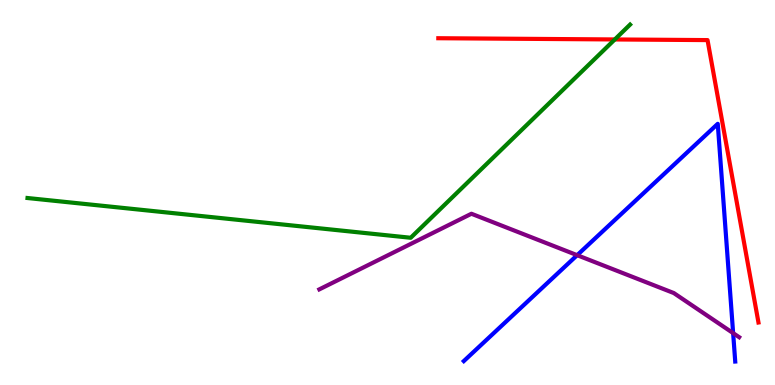[{'lines': ['blue', 'red'], 'intersections': []}, {'lines': ['green', 'red'], 'intersections': [{'x': 7.93, 'y': 8.98}]}, {'lines': ['purple', 'red'], 'intersections': []}, {'lines': ['blue', 'green'], 'intersections': []}, {'lines': ['blue', 'purple'], 'intersections': [{'x': 7.45, 'y': 3.37}, {'x': 9.46, 'y': 1.35}]}, {'lines': ['green', 'purple'], 'intersections': []}]